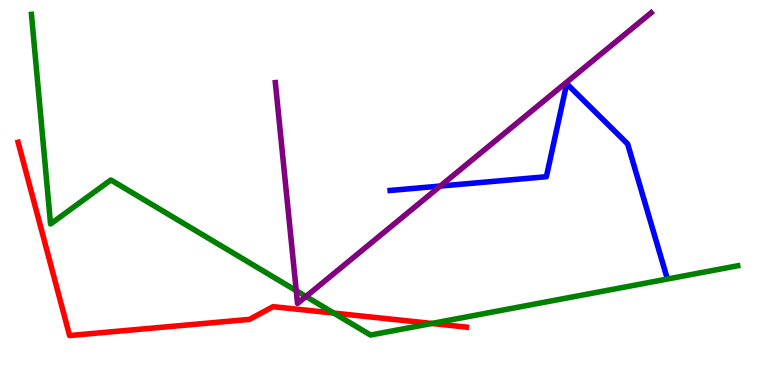[{'lines': ['blue', 'red'], 'intersections': []}, {'lines': ['green', 'red'], 'intersections': [{'x': 4.31, 'y': 1.87}, {'x': 5.57, 'y': 1.6}]}, {'lines': ['purple', 'red'], 'intersections': []}, {'lines': ['blue', 'green'], 'intersections': []}, {'lines': ['blue', 'purple'], 'intersections': [{'x': 5.68, 'y': 5.17}]}, {'lines': ['green', 'purple'], 'intersections': [{'x': 3.82, 'y': 2.45}, {'x': 3.95, 'y': 2.3}]}]